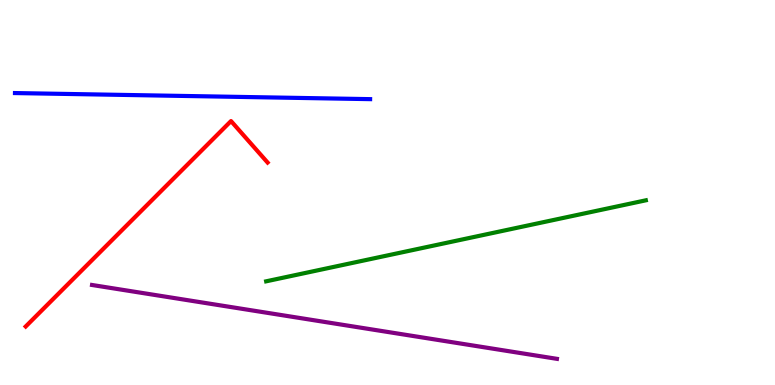[{'lines': ['blue', 'red'], 'intersections': []}, {'lines': ['green', 'red'], 'intersections': []}, {'lines': ['purple', 'red'], 'intersections': []}, {'lines': ['blue', 'green'], 'intersections': []}, {'lines': ['blue', 'purple'], 'intersections': []}, {'lines': ['green', 'purple'], 'intersections': []}]